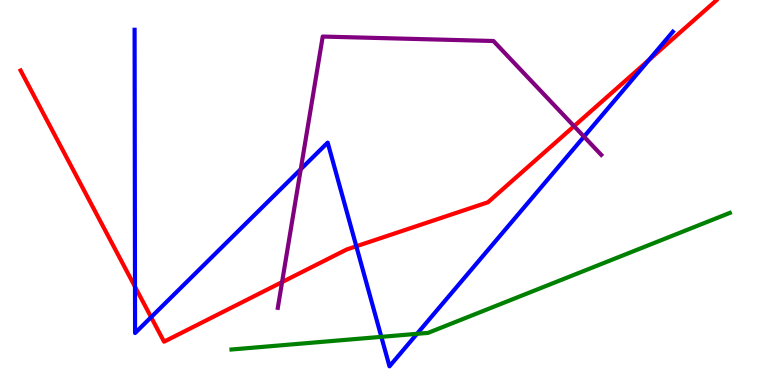[{'lines': ['blue', 'red'], 'intersections': [{'x': 1.74, 'y': 2.55}, {'x': 1.95, 'y': 1.76}, {'x': 4.6, 'y': 3.6}, {'x': 8.37, 'y': 8.44}]}, {'lines': ['green', 'red'], 'intersections': []}, {'lines': ['purple', 'red'], 'intersections': [{'x': 3.64, 'y': 2.67}, {'x': 7.41, 'y': 6.72}]}, {'lines': ['blue', 'green'], 'intersections': [{'x': 4.92, 'y': 1.25}, {'x': 5.38, 'y': 1.33}]}, {'lines': ['blue', 'purple'], 'intersections': [{'x': 3.88, 'y': 5.6}, {'x': 7.54, 'y': 6.45}]}, {'lines': ['green', 'purple'], 'intersections': []}]